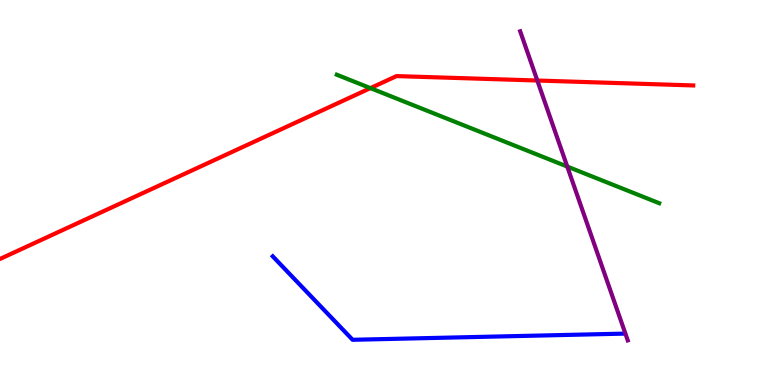[{'lines': ['blue', 'red'], 'intersections': []}, {'lines': ['green', 'red'], 'intersections': [{'x': 4.78, 'y': 7.71}]}, {'lines': ['purple', 'red'], 'intersections': [{'x': 6.93, 'y': 7.91}]}, {'lines': ['blue', 'green'], 'intersections': []}, {'lines': ['blue', 'purple'], 'intersections': []}, {'lines': ['green', 'purple'], 'intersections': [{'x': 7.32, 'y': 5.67}]}]